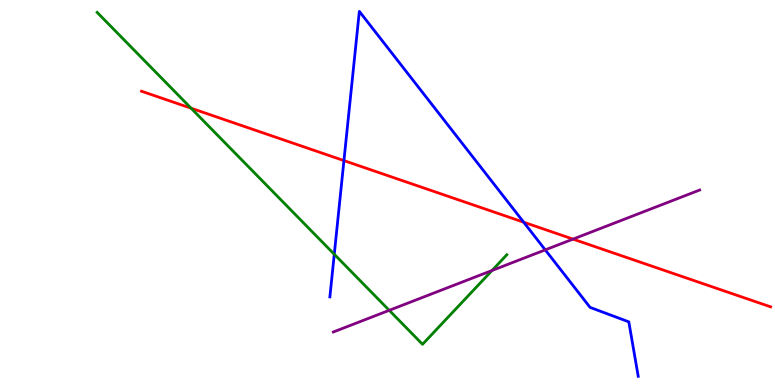[{'lines': ['blue', 'red'], 'intersections': [{'x': 4.44, 'y': 5.83}, {'x': 6.76, 'y': 4.23}]}, {'lines': ['green', 'red'], 'intersections': [{'x': 2.47, 'y': 7.19}]}, {'lines': ['purple', 'red'], 'intersections': [{'x': 7.39, 'y': 3.79}]}, {'lines': ['blue', 'green'], 'intersections': [{'x': 4.31, 'y': 3.4}]}, {'lines': ['blue', 'purple'], 'intersections': [{'x': 7.04, 'y': 3.51}]}, {'lines': ['green', 'purple'], 'intersections': [{'x': 5.02, 'y': 1.94}, {'x': 6.35, 'y': 2.97}]}]